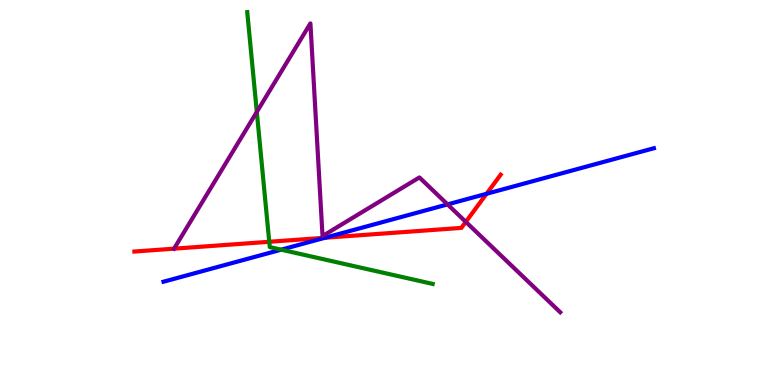[{'lines': ['blue', 'red'], 'intersections': [{'x': 4.19, 'y': 3.82}, {'x': 6.28, 'y': 4.97}]}, {'lines': ['green', 'red'], 'intersections': [{'x': 3.47, 'y': 3.72}]}, {'lines': ['purple', 'red'], 'intersections': [{'x': 6.01, 'y': 4.24}]}, {'lines': ['blue', 'green'], 'intersections': [{'x': 3.63, 'y': 3.51}]}, {'lines': ['blue', 'purple'], 'intersections': [{'x': 5.77, 'y': 4.69}]}, {'lines': ['green', 'purple'], 'intersections': [{'x': 3.31, 'y': 7.09}]}]